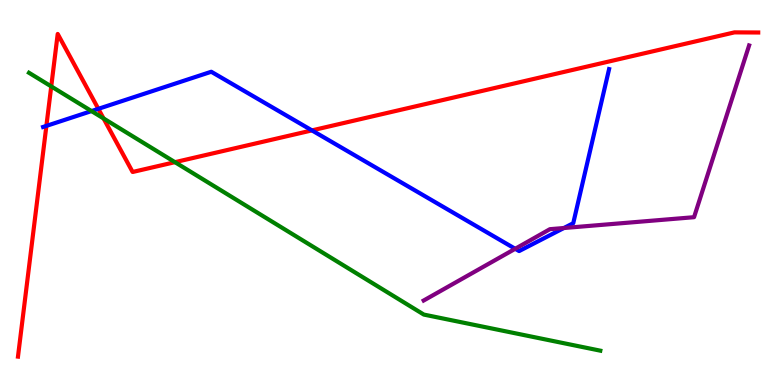[{'lines': ['blue', 'red'], 'intersections': [{'x': 0.599, 'y': 6.73}, {'x': 1.27, 'y': 7.17}, {'x': 4.02, 'y': 6.61}]}, {'lines': ['green', 'red'], 'intersections': [{'x': 0.661, 'y': 7.76}, {'x': 1.34, 'y': 6.92}, {'x': 2.26, 'y': 5.79}]}, {'lines': ['purple', 'red'], 'intersections': []}, {'lines': ['blue', 'green'], 'intersections': [{'x': 1.18, 'y': 7.12}]}, {'lines': ['blue', 'purple'], 'intersections': [{'x': 6.65, 'y': 3.54}, {'x': 7.28, 'y': 4.08}]}, {'lines': ['green', 'purple'], 'intersections': []}]